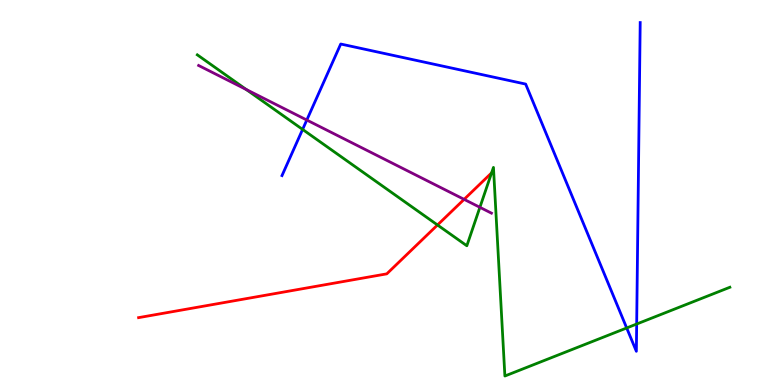[{'lines': ['blue', 'red'], 'intersections': []}, {'lines': ['green', 'red'], 'intersections': [{'x': 5.65, 'y': 4.16}, {'x': 6.34, 'y': 5.51}]}, {'lines': ['purple', 'red'], 'intersections': [{'x': 5.99, 'y': 4.82}]}, {'lines': ['blue', 'green'], 'intersections': [{'x': 3.9, 'y': 6.64}, {'x': 8.09, 'y': 1.48}, {'x': 8.22, 'y': 1.58}]}, {'lines': ['blue', 'purple'], 'intersections': [{'x': 3.96, 'y': 6.88}]}, {'lines': ['green', 'purple'], 'intersections': [{'x': 3.18, 'y': 7.68}, {'x': 6.19, 'y': 4.62}]}]